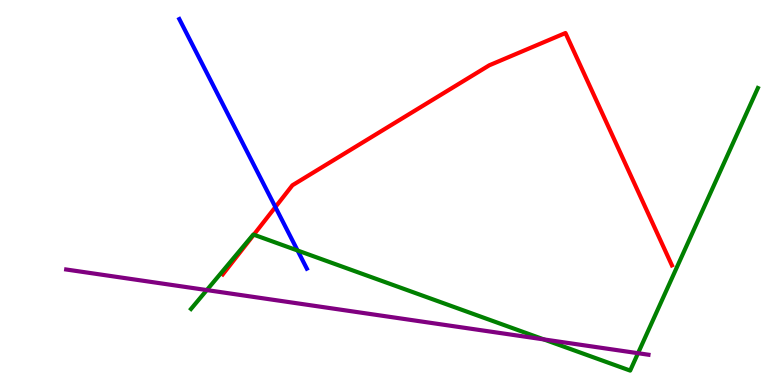[{'lines': ['blue', 'red'], 'intersections': [{'x': 3.55, 'y': 4.62}]}, {'lines': ['green', 'red'], 'intersections': [{'x': 3.27, 'y': 3.9}]}, {'lines': ['purple', 'red'], 'intersections': []}, {'lines': ['blue', 'green'], 'intersections': [{'x': 3.84, 'y': 3.49}]}, {'lines': ['blue', 'purple'], 'intersections': []}, {'lines': ['green', 'purple'], 'intersections': [{'x': 2.67, 'y': 2.47}, {'x': 7.02, 'y': 1.18}, {'x': 8.23, 'y': 0.826}]}]